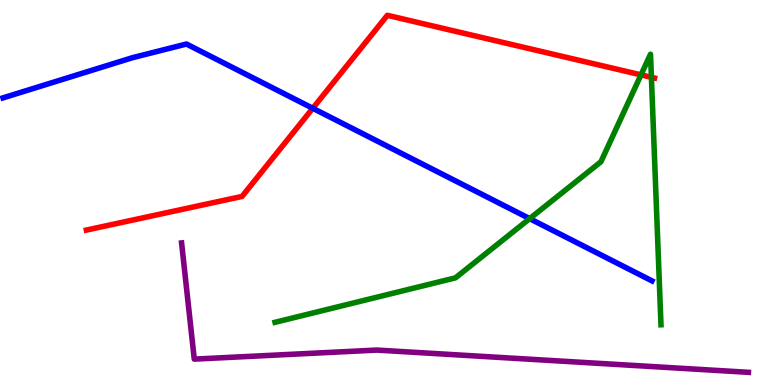[{'lines': ['blue', 'red'], 'intersections': [{'x': 4.04, 'y': 7.19}]}, {'lines': ['green', 'red'], 'intersections': [{'x': 8.27, 'y': 8.06}, {'x': 8.41, 'y': 7.99}]}, {'lines': ['purple', 'red'], 'intersections': []}, {'lines': ['blue', 'green'], 'intersections': [{'x': 6.83, 'y': 4.32}]}, {'lines': ['blue', 'purple'], 'intersections': []}, {'lines': ['green', 'purple'], 'intersections': []}]